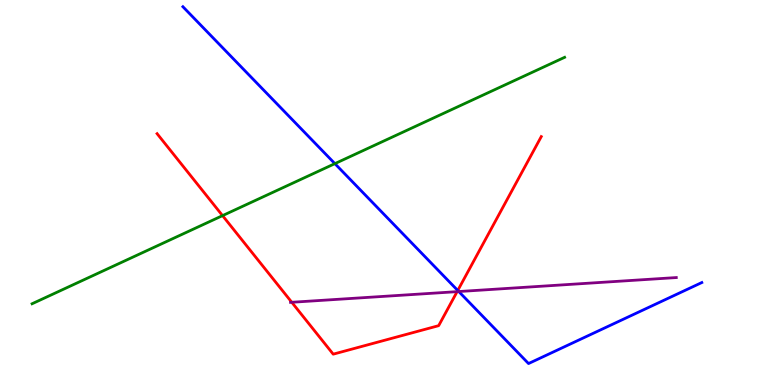[{'lines': ['blue', 'red'], 'intersections': [{'x': 5.91, 'y': 2.45}]}, {'lines': ['green', 'red'], 'intersections': [{'x': 2.87, 'y': 4.4}]}, {'lines': ['purple', 'red'], 'intersections': [{'x': 3.76, 'y': 2.15}, {'x': 5.9, 'y': 2.42}]}, {'lines': ['blue', 'green'], 'intersections': [{'x': 4.32, 'y': 5.75}]}, {'lines': ['blue', 'purple'], 'intersections': [{'x': 5.92, 'y': 2.43}]}, {'lines': ['green', 'purple'], 'intersections': []}]